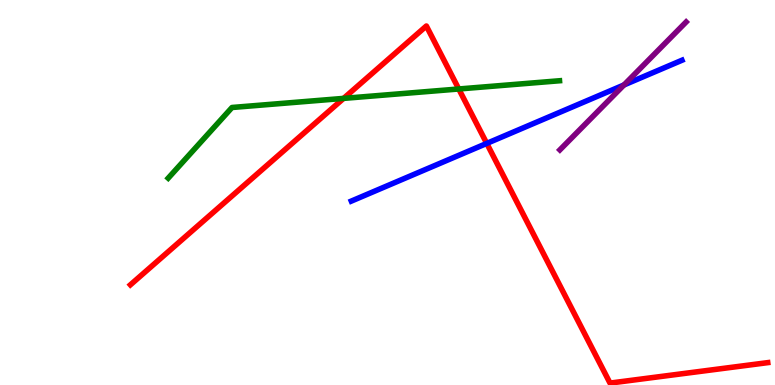[{'lines': ['blue', 'red'], 'intersections': [{'x': 6.28, 'y': 6.28}]}, {'lines': ['green', 'red'], 'intersections': [{'x': 4.43, 'y': 7.44}, {'x': 5.92, 'y': 7.69}]}, {'lines': ['purple', 'red'], 'intersections': []}, {'lines': ['blue', 'green'], 'intersections': []}, {'lines': ['blue', 'purple'], 'intersections': [{'x': 8.05, 'y': 7.79}]}, {'lines': ['green', 'purple'], 'intersections': []}]